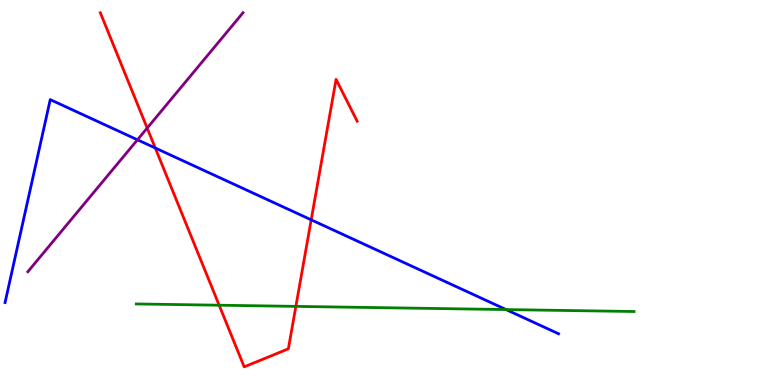[{'lines': ['blue', 'red'], 'intersections': [{'x': 2.0, 'y': 6.16}, {'x': 4.02, 'y': 4.29}]}, {'lines': ['green', 'red'], 'intersections': [{'x': 2.83, 'y': 2.07}, {'x': 3.82, 'y': 2.04}]}, {'lines': ['purple', 'red'], 'intersections': [{'x': 1.9, 'y': 6.67}]}, {'lines': ['blue', 'green'], 'intersections': [{'x': 6.53, 'y': 1.96}]}, {'lines': ['blue', 'purple'], 'intersections': [{'x': 1.77, 'y': 6.37}]}, {'lines': ['green', 'purple'], 'intersections': []}]